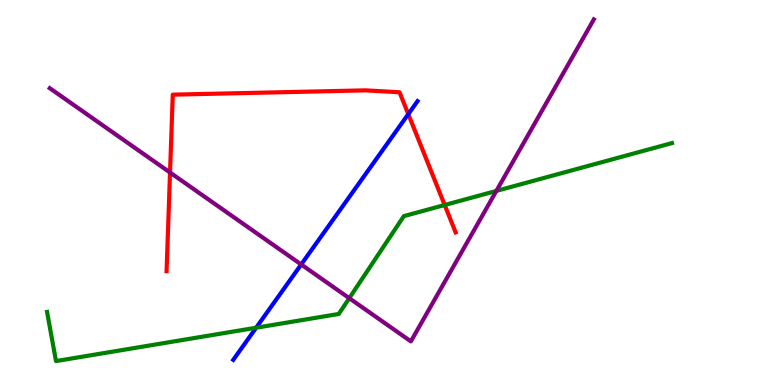[{'lines': ['blue', 'red'], 'intersections': [{'x': 5.27, 'y': 7.04}]}, {'lines': ['green', 'red'], 'intersections': [{'x': 5.74, 'y': 4.68}]}, {'lines': ['purple', 'red'], 'intersections': [{'x': 2.19, 'y': 5.52}]}, {'lines': ['blue', 'green'], 'intersections': [{'x': 3.31, 'y': 1.49}]}, {'lines': ['blue', 'purple'], 'intersections': [{'x': 3.89, 'y': 3.13}]}, {'lines': ['green', 'purple'], 'intersections': [{'x': 4.51, 'y': 2.25}, {'x': 6.4, 'y': 5.04}]}]